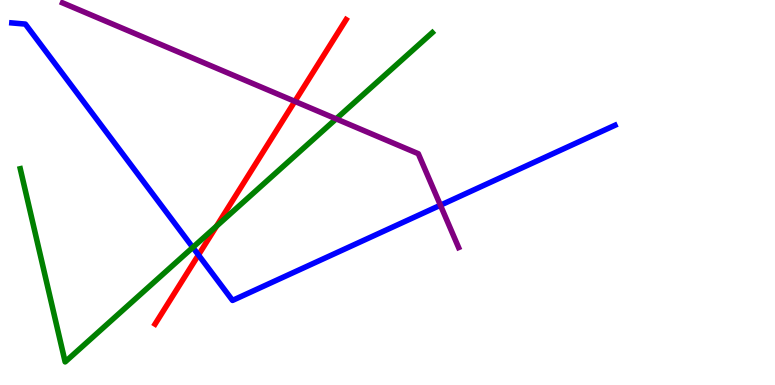[{'lines': ['blue', 'red'], 'intersections': [{'x': 2.56, 'y': 3.38}]}, {'lines': ['green', 'red'], 'intersections': [{'x': 2.79, 'y': 4.13}]}, {'lines': ['purple', 'red'], 'intersections': [{'x': 3.8, 'y': 7.37}]}, {'lines': ['blue', 'green'], 'intersections': [{'x': 2.49, 'y': 3.57}]}, {'lines': ['blue', 'purple'], 'intersections': [{'x': 5.68, 'y': 4.67}]}, {'lines': ['green', 'purple'], 'intersections': [{'x': 4.34, 'y': 6.91}]}]